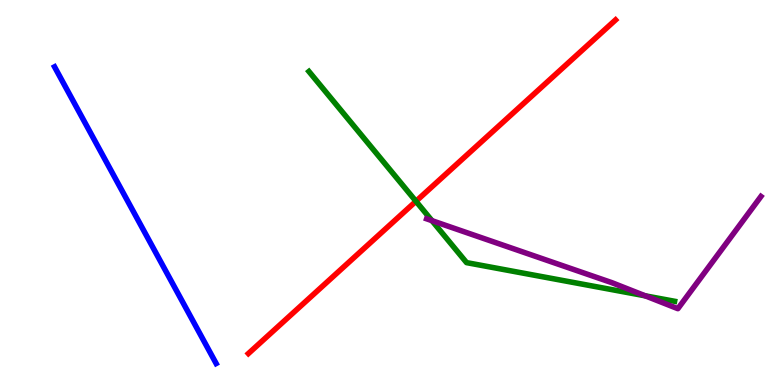[{'lines': ['blue', 'red'], 'intersections': []}, {'lines': ['green', 'red'], 'intersections': [{'x': 5.37, 'y': 4.77}]}, {'lines': ['purple', 'red'], 'intersections': []}, {'lines': ['blue', 'green'], 'intersections': []}, {'lines': ['blue', 'purple'], 'intersections': []}, {'lines': ['green', 'purple'], 'intersections': [{'x': 5.57, 'y': 4.27}, {'x': 8.33, 'y': 2.32}]}]